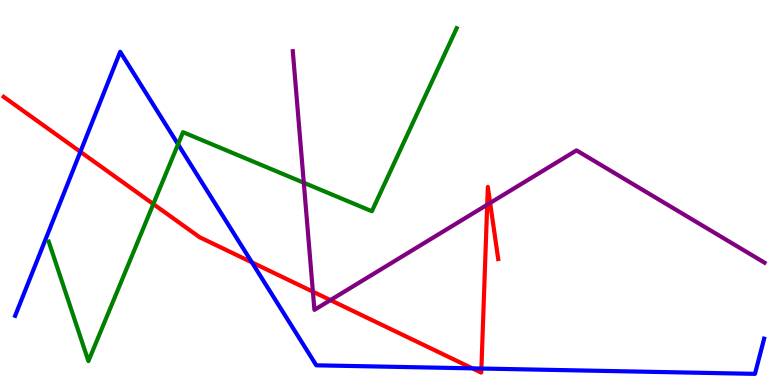[{'lines': ['blue', 'red'], 'intersections': [{'x': 1.04, 'y': 6.06}, {'x': 3.25, 'y': 3.19}, {'x': 6.1, 'y': 0.432}, {'x': 6.21, 'y': 0.428}]}, {'lines': ['green', 'red'], 'intersections': [{'x': 1.98, 'y': 4.7}]}, {'lines': ['purple', 'red'], 'intersections': [{'x': 4.04, 'y': 2.42}, {'x': 4.26, 'y': 2.21}, {'x': 6.29, 'y': 4.68}, {'x': 6.32, 'y': 4.73}]}, {'lines': ['blue', 'green'], 'intersections': [{'x': 2.3, 'y': 6.25}]}, {'lines': ['blue', 'purple'], 'intersections': []}, {'lines': ['green', 'purple'], 'intersections': [{'x': 3.92, 'y': 5.25}]}]